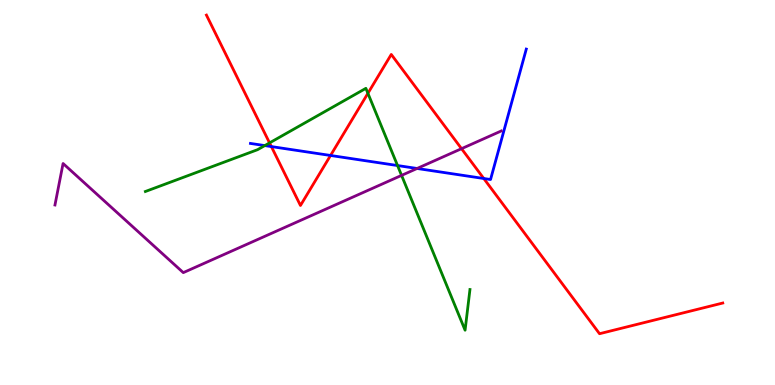[{'lines': ['blue', 'red'], 'intersections': [{'x': 3.5, 'y': 6.19}, {'x': 4.26, 'y': 5.96}, {'x': 6.24, 'y': 5.36}]}, {'lines': ['green', 'red'], 'intersections': [{'x': 3.48, 'y': 6.29}, {'x': 4.75, 'y': 7.58}]}, {'lines': ['purple', 'red'], 'intersections': [{'x': 5.96, 'y': 6.14}]}, {'lines': ['blue', 'green'], 'intersections': [{'x': 3.42, 'y': 6.22}, {'x': 5.13, 'y': 5.7}]}, {'lines': ['blue', 'purple'], 'intersections': [{'x': 5.38, 'y': 5.62}]}, {'lines': ['green', 'purple'], 'intersections': [{'x': 5.18, 'y': 5.44}]}]